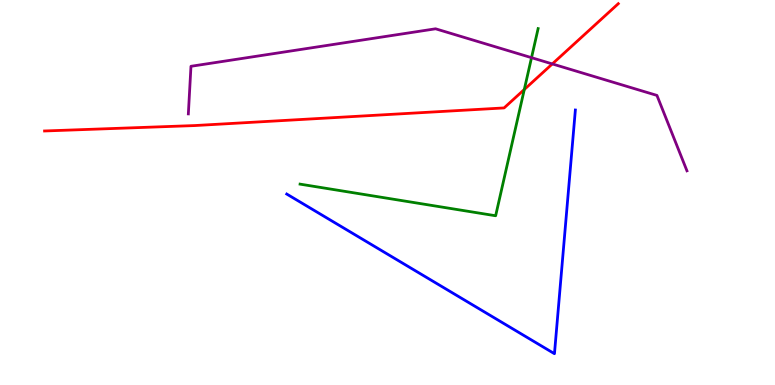[{'lines': ['blue', 'red'], 'intersections': []}, {'lines': ['green', 'red'], 'intersections': [{'x': 6.77, 'y': 7.68}]}, {'lines': ['purple', 'red'], 'intersections': [{'x': 7.13, 'y': 8.34}]}, {'lines': ['blue', 'green'], 'intersections': []}, {'lines': ['blue', 'purple'], 'intersections': []}, {'lines': ['green', 'purple'], 'intersections': [{'x': 6.86, 'y': 8.5}]}]